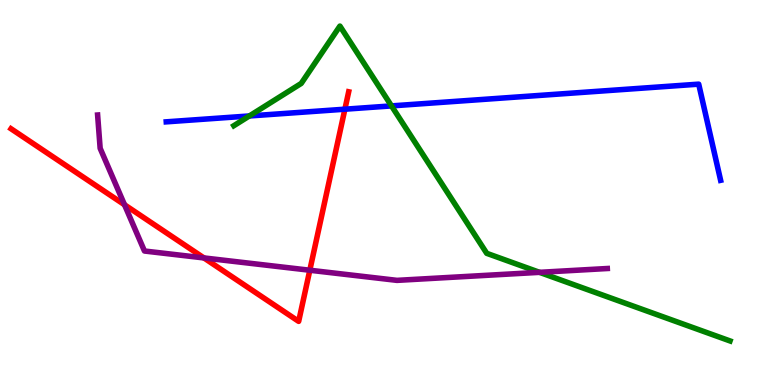[{'lines': ['blue', 'red'], 'intersections': [{'x': 4.45, 'y': 7.16}]}, {'lines': ['green', 'red'], 'intersections': []}, {'lines': ['purple', 'red'], 'intersections': [{'x': 1.61, 'y': 4.68}, {'x': 2.63, 'y': 3.3}, {'x': 4.0, 'y': 2.98}]}, {'lines': ['blue', 'green'], 'intersections': [{'x': 3.22, 'y': 6.99}, {'x': 5.05, 'y': 7.25}]}, {'lines': ['blue', 'purple'], 'intersections': []}, {'lines': ['green', 'purple'], 'intersections': [{'x': 6.96, 'y': 2.93}]}]